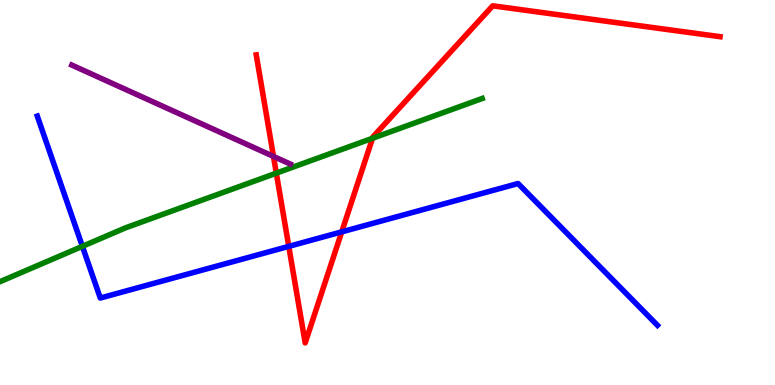[{'lines': ['blue', 'red'], 'intersections': [{'x': 3.73, 'y': 3.6}, {'x': 4.41, 'y': 3.98}]}, {'lines': ['green', 'red'], 'intersections': [{'x': 3.57, 'y': 5.5}, {'x': 4.81, 'y': 6.41}]}, {'lines': ['purple', 'red'], 'intersections': [{'x': 3.53, 'y': 5.94}]}, {'lines': ['blue', 'green'], 'intersections': [{'x': 1.06, 'y': 3.6}]}, {'lines': ['blue', 'purple'], 'intersections': []}, {'lines': ['green', 'purple'], 'intersections': []}]